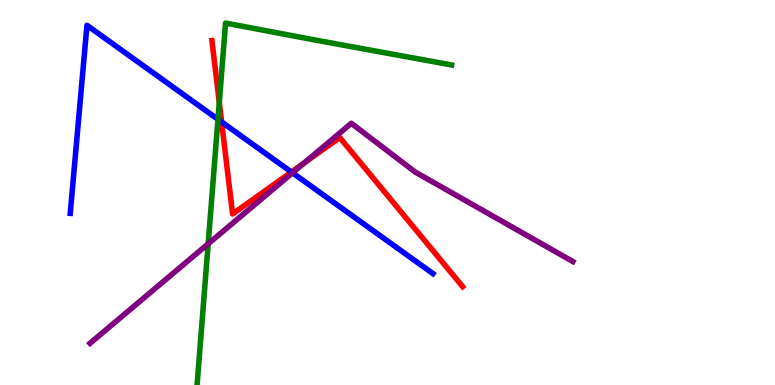[{'lines': ['blue', 'red'], 'intersections': [{'x': 2.86, 'y': 6.83}, {'x': 3.76, 'y': 5.53}]}, {'lines': ['green', 'red'], 'intersections': [{'x': 2.83, 'y': 7.34}]}, {'lines': ['purple', 'red'], 'intersections': [{'x': 3.93, 'y': 5.77}]}, {'lines': ['blue', 'green'], 'intersections': [{'x': 2.81, 'y': 6.9}]}, {'lines': ['blue', 'purple'], 'intersections': [{'x': 3.77, 'y': 5.51}]}, {'lines': ['green', 'purple'], 'intersections': [{'x': 2.69, 'y': 3.67}]}]